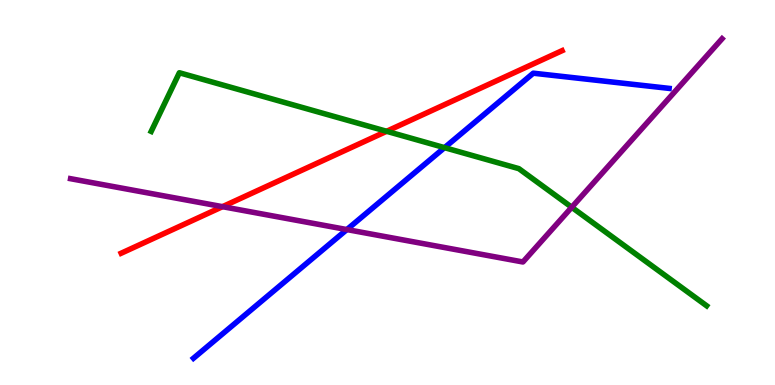[{'lines': ['blue', 'red'], 'intersections': []}, {'lines': ['green', 'red'], 'intersections': [{'x': 4.99, 'y': 6.59}]}, {'lines': ['purple', 'red'], 'intersections': [{'x': 2.87, 'y': 4.63}]}, {'lines': ['blue', 'green'], 'intersections': [{'x': 5.74, 'y': 6.16}]}, {'lines': ['blue', 'purple'], 'intersections': [{'x': 4.48, 'y': 4.04}]}, {'lines': ['green', 'purple'], 'intersections': [{'x': 7.38, 'y': 4.62}]}]